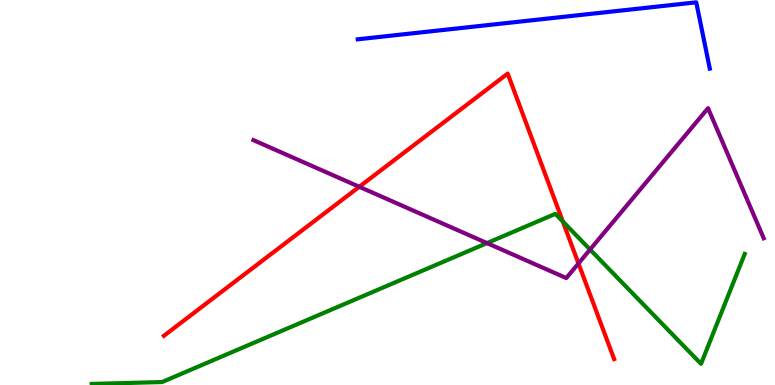[{'lines': ['blue', 'red'], 'intersections': []}, {'lines': ['green', 'red'], 'intersections': [{'x': 7.26, 'y': 4.25}]}, {'lines': ['purple', 'red'], 'intersections': [{'x': 4.64, 'y': 5.15}, {'x': 7.46, 'y': 3.16}]}, {'lines': ['blue', 'green'], 'intersections': []}, {'lines': ['blue', 'purple'], 'intersections': []}, {'lines': ['green', 'purple'], 'intersections': [{'x': 6.28, 'y': 3.69}, {'x': 7.61, 'y': 3.52}]}]